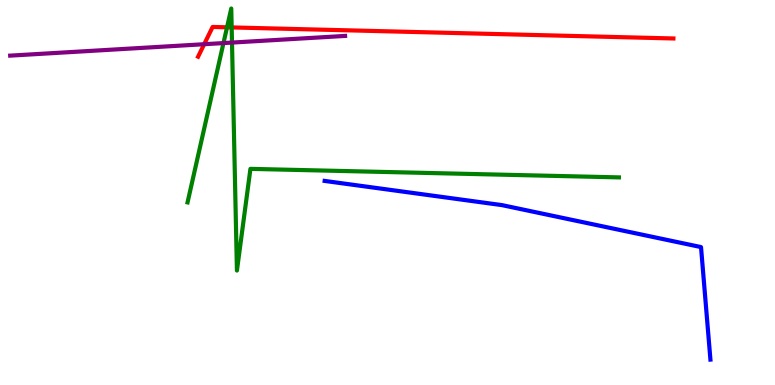[{'lines': ['blue', 'red'], 'intersections': []}, {'lines': ['green', 'red'], 'intersections': [{'x': 2.93, 'y': 9.29}, {'x': 2.99, 'y': 9.29}]}, {'lines': ['purple', 'red'], 'intersections': [{'x': 2.63, 'y': 8.85}]}, {'lines': ['blue', 'green'], 'intersections': []}, {'lines': ['blue', 'purple'], 'intersections': []}, {'lines': ['green', 'purple'], 'intersections': [{'x': 2.88, 'y': 8.88}, {'x': 2.99, 'y': 8.89}]}]